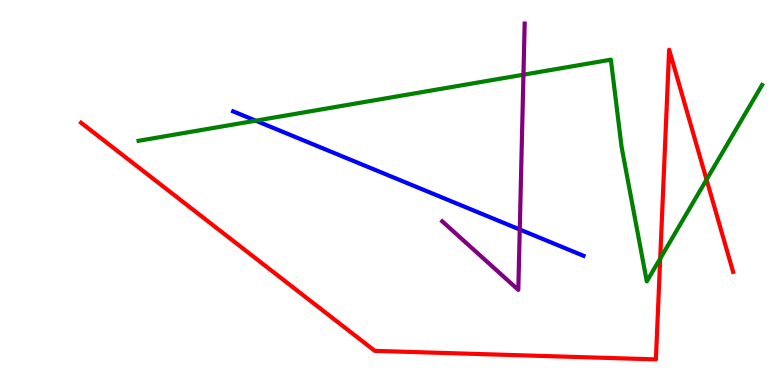[{'lines': ['blue', 'red'], 'intersections': []}, {'lines': ['green', 'red'], 'intersections': [{'x': 8.52, 'y': 3.28}, {'x': 9.12, 'y': 5.33}]}, {'lines': ['purple', 'red'], 'intersections': []}, {'lines': ['blue', 'green'], 'intersections': [{'x': 3.3, 'y': 6.87}]}, {'lines': ['blue', 'purple'], 'intersections': [{'x': 6.71, 'y': 4.04}]}, {'lines': ['green', 'purple'], 'intersections': [{'x': 6.75, 'y': 8.06}]}]